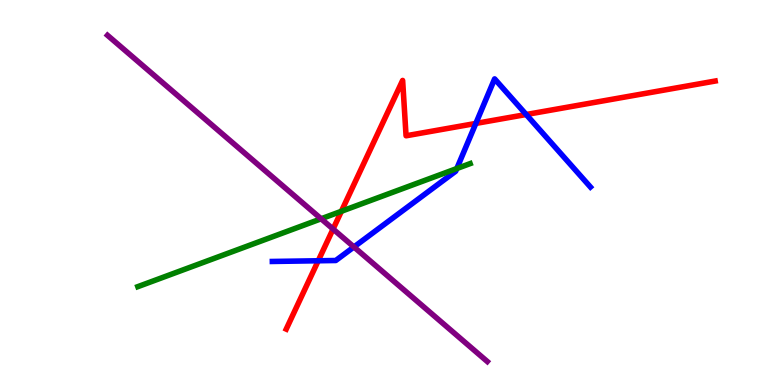[{'lines': ['blue', 'red'], 'intersections': [{'x': 4.11, 'y': 3.23}, {'x': 6.14, 'y': 6.79}, {'x': 6.79, 'y': 7.03}]}, {'lines': ['green', 'red'], 'intersections': [{'x': 4.4, 'y': 4.51}]}, {'lines': ['purple', 'red'], 'intersections': [{'x': 4.3, 'y': 4.05}]}, {'lines': ['blue', 'green'], 'intersections': [{'x': 5.89, 'y': 5.62}]}, {'lines': ['blue', 'purple'], 'intersections': [{'x': 4.57, 'y': 3.59}]}, {'lines': ['green', 'purple'], 'intersections': [{'x': 4.14, 'y': 4.32}]}]